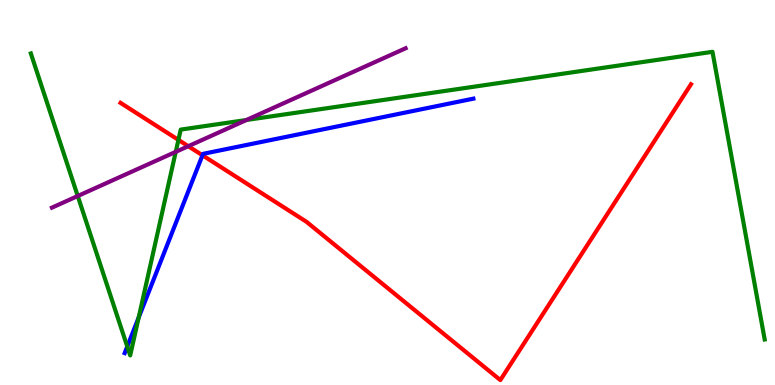[{'lines': ['blue', 'red'], 'intersections': [{'x': 2.61, 'y': 5.97}]}, {'lines': ['green', 'red'], 'intersections': [{'x': 2.3, 'y': 6.37}]}, {'lines': ['purple', 'red'], 'intersections': [{'x': 2.43, 'y': 6.2}]}, {'lines': ['blue', 'green'], 'intersections': [{'x': 1.64, 'y': 0.999}, {'x': 1.79, 'y': 1.75}]}, {'lines': ['blue', 'purple'], 'intersections': []}, {'lines': ['green', 'purple'], 'intersections': [{'x': 1.0, 'y': 4.91}, {'x': 2.27, 'y': 6.06}, {'x': 3.18, 'y': 6.88}]}]